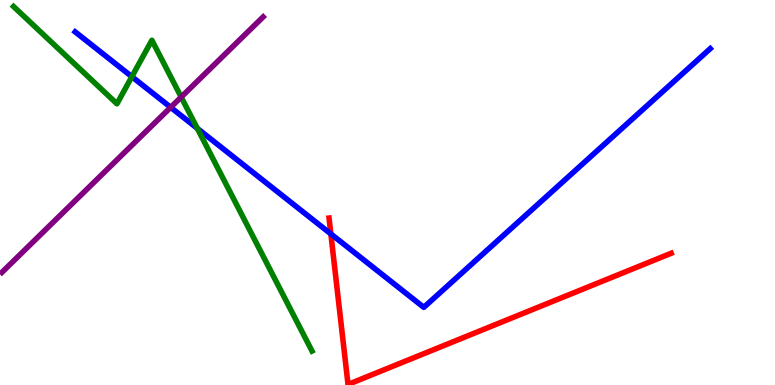[{'lines': ['blue', 'red'], 'intersections': [{'x': 4.27, 'y': 3.92}]}, {'lines': ['green', 'red'], 'intersections': []}, {'lines': ['purple', 'red'], 'intersections': []}, {'lines': ['blue', 'green'], 'intersections': [{'x': 1.7, 'y': 8.01}, {'x': 2.55, 'y': 6.67}]}, {'lines': ['blue', 'purple'], 'intersections': [{'x': 2.2, 'y': 7.21}]}, {'lines': ['green', 'purple'], 'intersections': [{'x': 2.34, 'y': 7.48}]}]